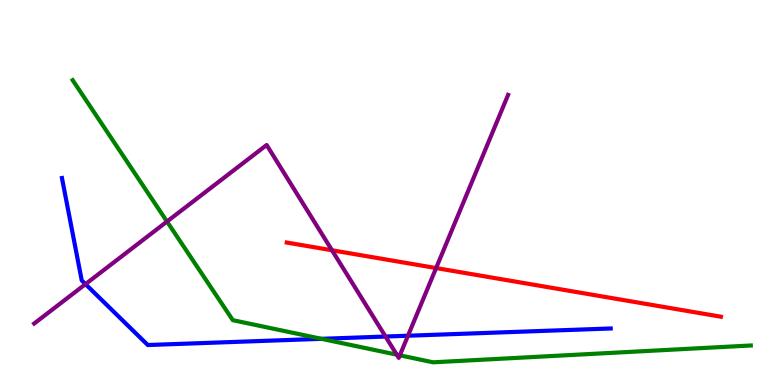[{'lines': ['blue', 'red'], 'intersections': []}, {'lines': ['green', 'red'], 'intersections': []}, {'lines': ['purple', 'red'], 'intersections': [{'x': 4.28, 'y': 3.5}, {'x': 5.63, 'y': 3.04}]}, {'lines': ['blue', 'green'], 'intersections': [{'x': 4.15, 'y': 1.2}]}, {'lines': ['blue', 'purple'], 'intersections': [{'x': 1.1, 'y': 2.62}, {'x': 4.97, 'y': 1.26}, {'x': 5.26, 'y': 1.28}]}, {'lines': ['green', 'purple'], 'intersections': [{'x': 2.15, 'y': 4.25}, {'x': 5.12, 'y': 0.788}, {'x': 5.16, 'y': 0.771}]}]